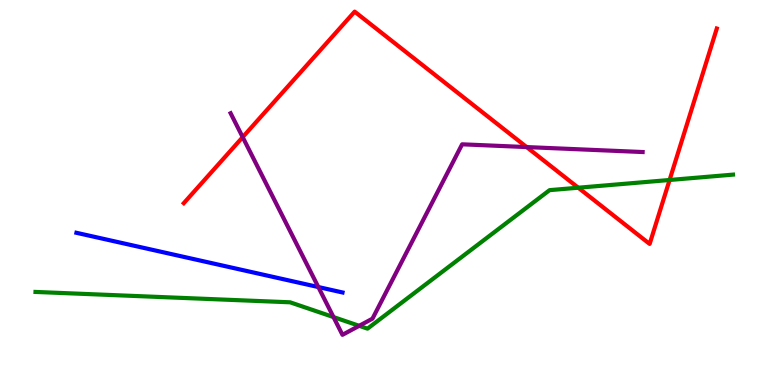[{'lines': ['blue', 'red'], 'intersections': []}, {'lines': ['green', 'red'], 'intersections': [{'x': 7.46, 'y': 5.12}, {'x': 8.64, 'y': 5.32}]}, {'lines': ['purple', 'red'], 'intersections': [{'x': 3.13, 'y': 6.44}, {'x': 6.8, 'y': 6.18}]}, {'lines': ['blue', 'green'], 'intersections': []}, {'lines': ['blue', 'purple'], 'intersections': [{'x': 4.11, 'y': 2.54}]}, {'lines': ['green', 'purple'], 'intersections': [{'x': 4.3, 'y': 1.76}, {'x': 4.63, 'y': 1.54}]}]